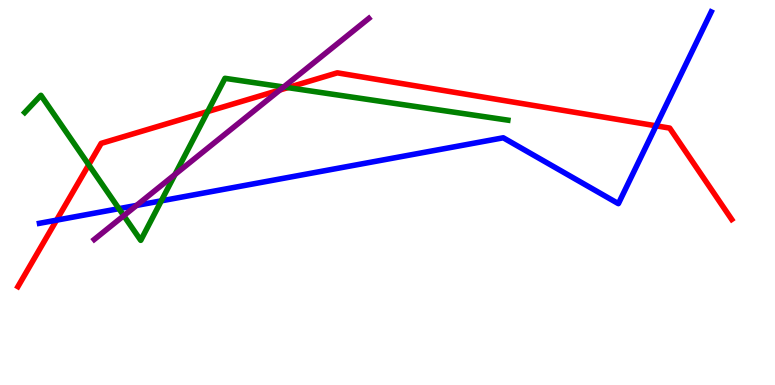[{'lines': ['blue', 'red'], 'intersections': [{'x': 0.73, 'y': 4.28}, {'x': 8.47, 'y': 6.73}]}, {'lines': ['green', 'red'], 'intersections': [{'x': 1.14, 'y': 5.72}, {'x': 2.68, 'y': 7.1}, {'x': 3.71, 'y': 7.72}]}, {'lines': ['purple', 'red'], 'intersections': [{'x': 3.61, 'y': 7.66}]}, {'lines': ['blue', 'green'], 'intersections': [{'x': 1.53, 'y': 4.58}, {'x': 2.08, 'y': 4.78}]}, {'lines': ['blue', 'purple'], 'intersections': [{'x': 1.76, 'y': 4.66}]}, {'lines': ['green', 'purple'], 'intersections': [{'x': 1.6, 'y': 4.4}, {'x': 2.26, 'y': 5.47}, {'x': 3.66, 'y': 7.74}]}]